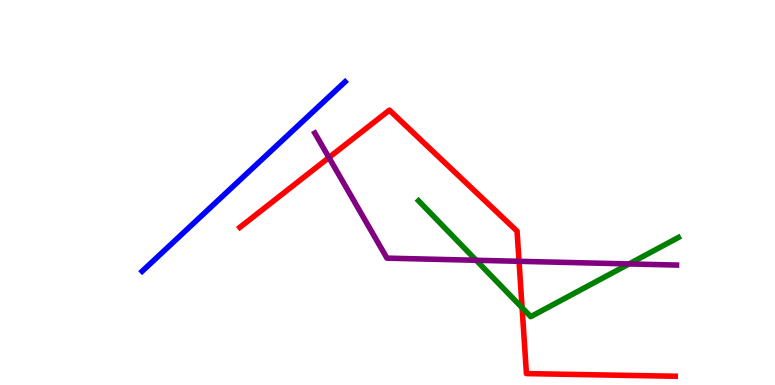[{'lines': ['blue', 'red'], 'intersections': []}, {'lines': ['green', 'red'], 'intersections': [{'x': 6.74, 'y': 2.01}]}, {'lines': ['purple', 'red'], 'intersections': [{'x': 4.24, 'y': 5.91}, {'x': 6.7, 'y': 3.21}]}, {'lines': ['blue', 'green'], 'intersections': []}, {'lines': ['blue', 'purple'], 'intersections': []}, {'lines': ['green', 'purple'], 'intersections': [{'x': 6.14, 'y': 3.24}, {'x': 8.12, 'y': 3.14}]}]